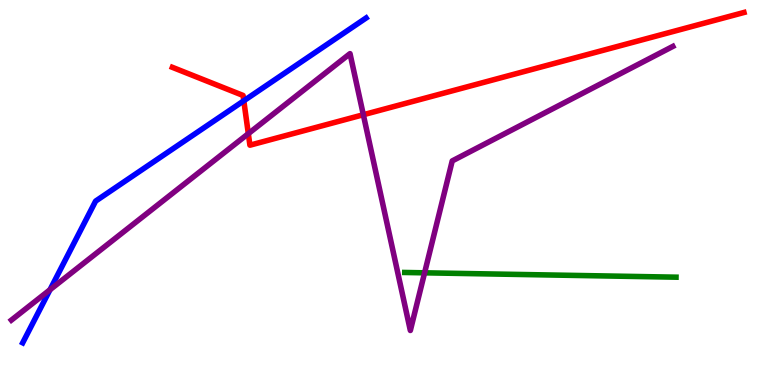[{'lines': ['blue', 'red'], 'intersections': [{'x': 3.15, 'y': 7.38}]}, {'lines': ['green', 'red'], 'intersections': []}, {'lines': ['purple', 'red'], 'intersections': [{'x': 3.2, 'y': 6.53}, {'x': 4.69, 'y': 7.02}]}, {'lines': ['blue', 'green'], 'intersections': []}, {'lines': ['blue', 'purple'], 'intersections': [{'x': 0.645, 'y': 2.47}]}, {'lines': ['green', 'purple'], 'intersections': [{'x': 5.48, 'y': 2.91}]}]